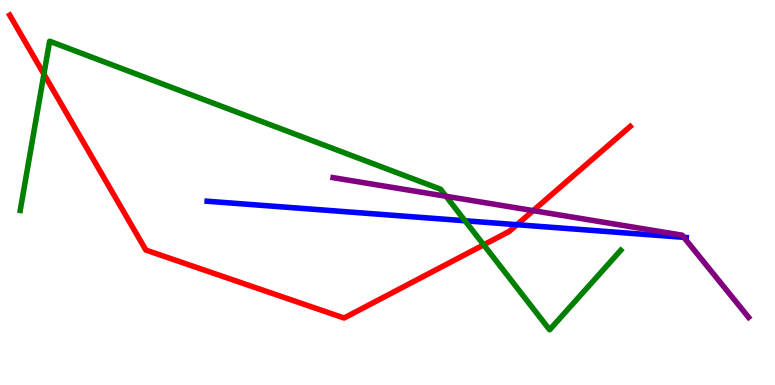[{'lines': ['blue', 'red'], 'intersections': [{'x': 6.67, 'y': 4.16}]}, {'lines': ['green', 'red'], 'intersections': [{'x': 0.567, 'y': 8.07}, {'x': 6.24, 'y': 3.64}]}, {'lines': ['purple', 'red'], 'intersections': [{'x': 6.88, 'y': 4.53}]}, {'lines': ['blue', 'green'], 'intersections': [{'x': 6.0, 'y': 4.27}]}, {'lines': ['blue', 'purple'], 'intersections': [{'x': 8.82, 'y': 3.84}]}, {'lines': ['green', 'purple'], 'intersections': [{'x': 5.75, 'y': 4.9}]}]